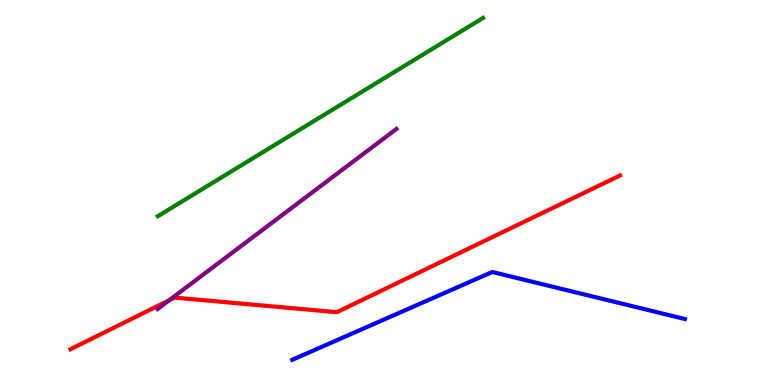[{'lines': ['blue', 'red'], 'intersections': []}, {'lines': ['green', 'red'], 'intersections': []}, {'lines': ['purple', 'red'], 'intersections': [{'x': 2.18, 'y': 2.2}]}, {'lines': ['blue', 'green'], 'intersections': []}, {'lines': ['blue', 'purple'], 'intersections': []}, {'lines': ['green', 'purple'], 'intersections': []}]